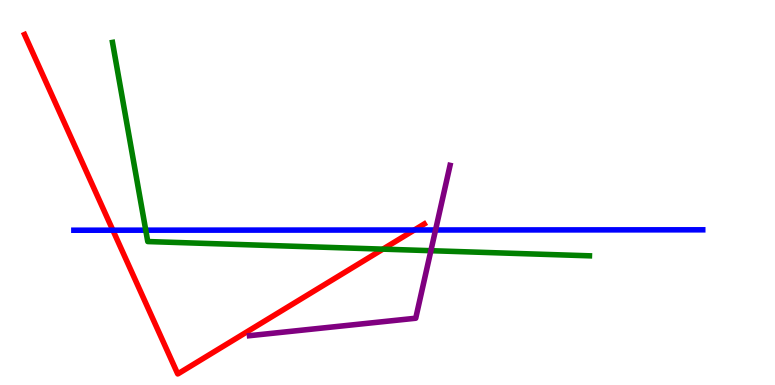[{'lines': ['blue', 'red'], 'intersections': [{'x': 1.46, 'y': 4.02}, {'x': 5.35, 'y': 4.03}]}, {'lines': ['green', 'red'], 'intersections': [{'x': 4.94, 'y': 3.53}]}, {'lines': ['purple', 'red'], 'intersections': []}, {'lines': ['blue', 'green'], 'intersections': [{'x': 1.88, 'y': 4.02}]}, {'lines': ['blue', 'purple'], 'intersections': [{'x': 5.62, 'y': 4.03}]}, {'lines': ['green', 'purple'], 'intersections': [{'x': 5.56, 'y': 3.49}]}]